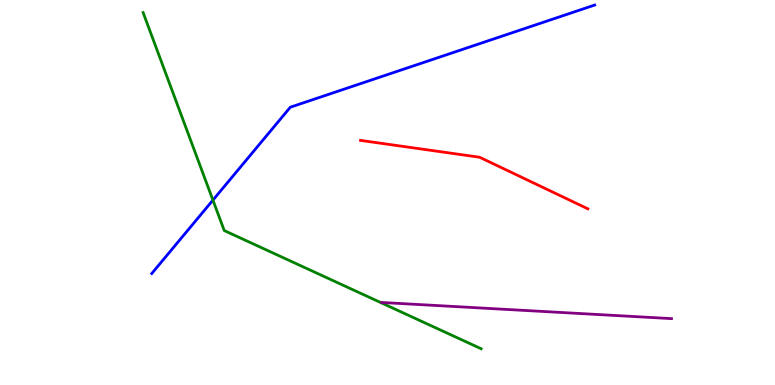[{'lines': ['blue', 'red'], 'intersections': []}, {'lines': ['green', 'red'], 'intersections': []}, {'lines': ['purple', 'red'], 'intersections': []}, {'lines': ['blue', 'green'], 'intersections': [{'x': 2.75, 'y': 4.8}]}, {'lines': ['blue', 'purple'], 'intersections': []}, {'lines': ['green', 'purple'], 'intersections': []}]